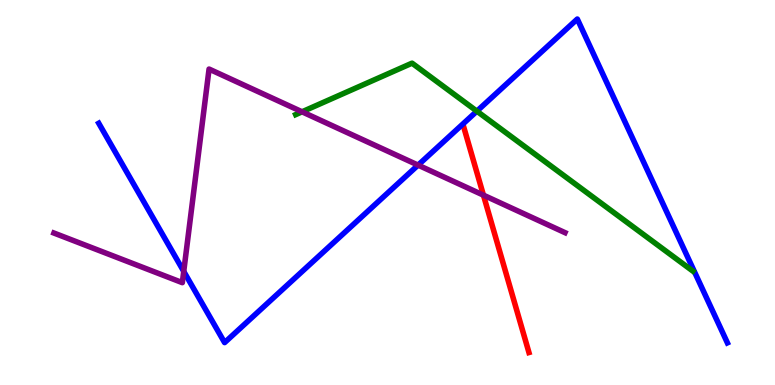[{'lines': ['blue', 'red'], 'intersections': []}, {'lines': ['green', 'red'], 'intersections': []}, {'lines': ['purple', 'red'], 'intersections': [{'x': 6.24, 'y': 4.93}]}, {'lines': ['blue', 'green'], 'intersections': [{'x': 6.15, 'y': 7.11}]}, {'lines': ['blue', 'purple'], 'intersections': [{'x': 2.37, 'y': 2.95}, {'x': 5.39, 'y': 5.71}]}, {'lines': ['green', 'purple'], 'intersections': [{'x': 3.9, 'y': 7.1}]}]